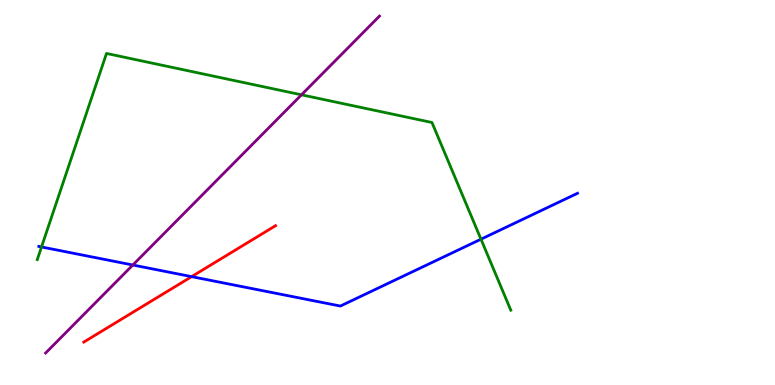[{'lines': ['blue', 'red'], 'intersections': [{'x': 2.47, 'y': 2.81}]}, {'lines': ['green', 'red'], 'intersections': []}, {'lines': ['purple', 'red'], 'intersections': []}, {'lines': ['blue', 'green'], 'intersections': [{'x': 0.536, 'y': 3.59}, {'x': 6.21, 'y': 3.79}]}, {'lines': ['blue', 'purple'], 'intersections': [{'x': 1.71, 'y': 3.12}]}, {'lines': ['green', 'purple'], 'intersections': [{'x': 3.89, 'y': 7.54}]}]